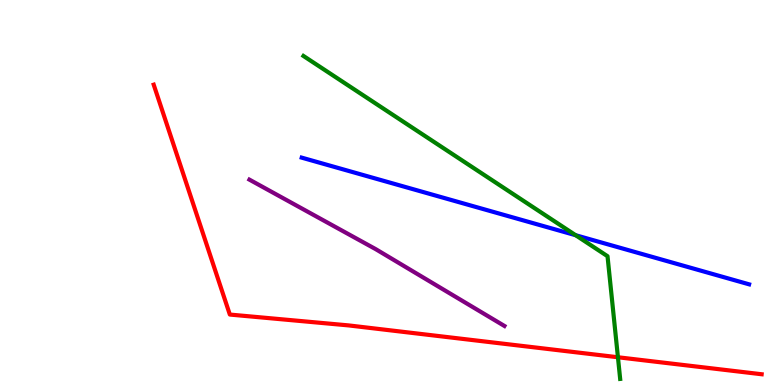[{'lines': ['blue', 'red'], 'intersections': []}, {'lines': ['green', 'red'], 'intersections': [{'x': 7.97, 'y': 0.721}]}, {'lines': ['purple', 'red'], 'intersections': []}, {'lines': ['blue', 'green'], 'intersections': [{'x': 7.43, 'y': 3.89}]}, {'lines': ['blue', 'purple'], 'intersections': []}, {'lines': ['green', 'purple'], 'intersections': []}]